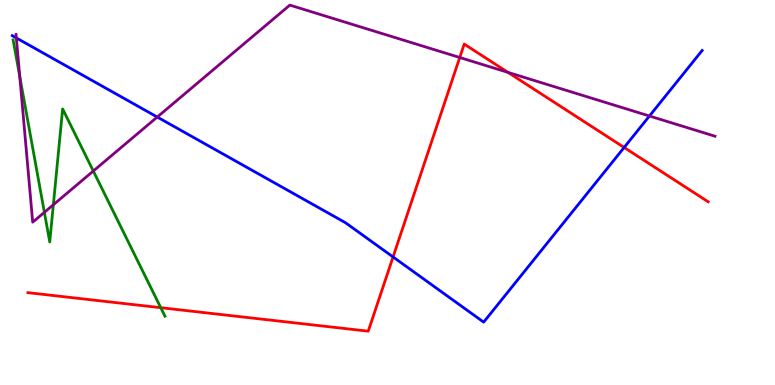[{'lines': ['blue', 'red'], 'intersections': [{'x': 5.07, 'y': 3.33}, {'x': 8.05, 'y': 6.17}]}, {'lines': ['green', 'red'], 'intersections': [{'x': 2.07, 'y': 2.01}]}, {'lines': ['purple', 'red'], 'intersections': [{'x': 5.93, 'y': 8.51}, {'x': 6.55, 'y': 8.12}]}, {'lines': ['blue', 'green'], 'intersections': []}, {'lines': ['blue', 'purple'], 'intersections': [{'x': 0.211, 'y': 9.01}, {'x': 2.03, 'y': 6.96}, {'x': 8.38, 'y': 6.99}]}, {'lines': ['green', 'purple'], 'intersections': [{'x': 0.255, 'y': 8.01}, {'x': 0.573, 'y': 4.48}, {'x': 0.688, 'y': 4.68}, {'x': 1.2, 'y': 5.56}]}]